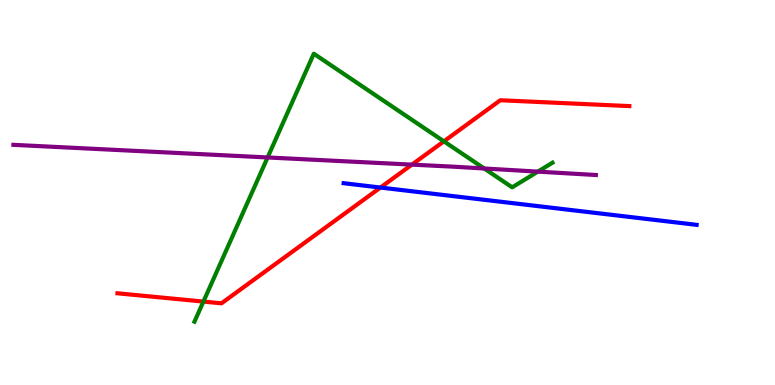[{'lines': ['blue', 'red'], 'intersections': [{'x': 4.91, 'y': 5.13}]}, {'lines': ['green', 'red'], 'intersections': [{'x': 2.62, 'y': 2.17}, {'x': 5.73, 'y': 6.33}]}, {'lines': ['purple', 'red'], 'intersections': [{'x': 5.32, 'y': 5.72}]}, {'lines': ['blue', 'green'], 'intersections': []}, {'lines': ['blue', 'purple'], 'intersections': []}, {'lines': ['green', 'purple'], 'intersections': [{'x': 3.45, 'y': 5.91}, {'x': 6.25, 'y': 5.62}, {'x': 6.94, 'y': 5.54}]}]